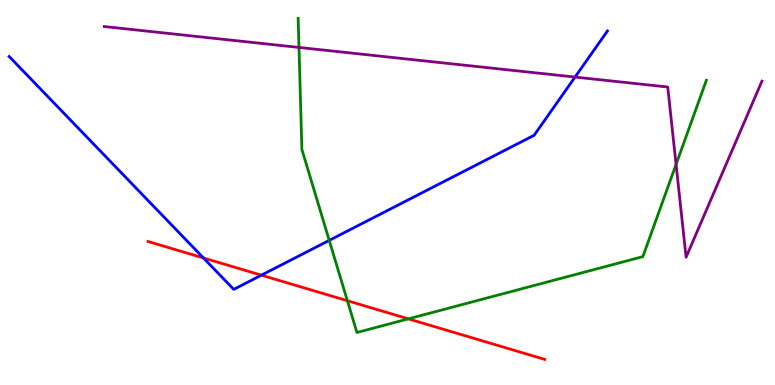[{'lines': ['blue', 'red'], 'intersections': [{'x': 2.62, 'y': 3.3}, {'x': 3.37, 'y': 2.85}]}, {'lines': ['green', 'red'], 'intersections': [{'x': 4.48, 'y': 2.19}, {'x': 5.27, 'y': 1.72}]}, {'lines': ['purple', 'red'], 'intersections': []}, {'lines': ['blue', 'green'], 'intersections': [{'x': 4.25, 'y': 3.76}]}, {'lines': ['blue', 'purple'], 'intersections': [{'x': 7.42, 'y': 8.0}]}, {'lines': ['green', 'purple'], 'intersections': [{'x': 3.86, 'y': 8.77}, {'x': 8.72, 'y': 5.73}]}]